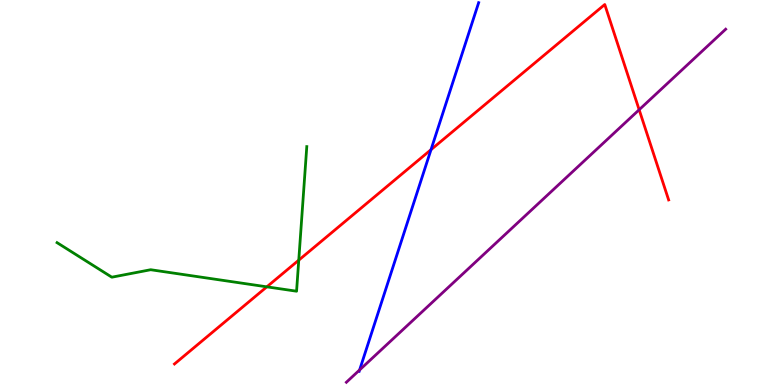[{'lines': ['blue', 'red'], 'intersections': [{'x': 5.56, 'y': 6.11}]}, {'lines': ['green', 'red'], 'intersections': [{'x': 3.44, 'y': 2.55}, {'x': 3.85, 'y': 3.24}]}, {'lines': ['purple', 'red'], 'intersections': [{'x': 8.25, 'y': 7.15}]}, {'lines': ['blue', 'green'], 'intersections': []}, {'lines': ['blue', 'purple'], 'intersections': [{'x': 4.64, 'y': 0.391}]}, {'lines': ['green', 'purple'], 'intersections': []}]